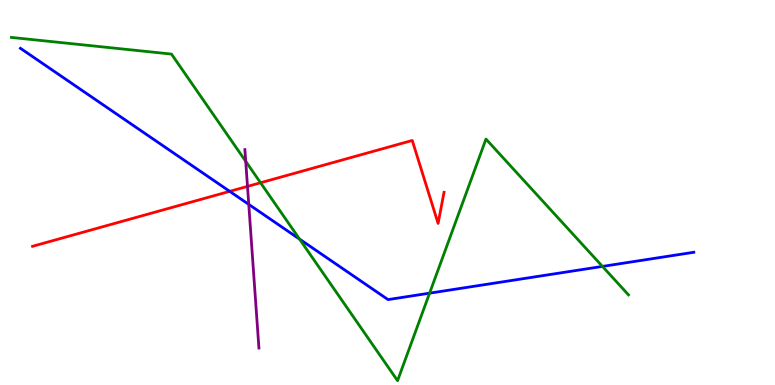[{'lines': ['blue', 'red'], 'intersections': [{'x': 2.96, 'y': 5.03}]}, {'lines': ['green', 'red'], 'intersections': [{'x': 3.36, 'y': 5.25}]}, {'lines': ['purple', 'red'], 'intersections': [{'x': 3.19, 'y': 5.16}]}, {'lines': ['blue', 'green'], 'intersections': [{'x': 3.87, 'y': 3.79}, {'x': 5.54, 'y': 2.39}, {'x': 7.77, 'y': 3.08}]}, {'lines': ['blue', 'purple'], 'intersections': [{'x': 3.21, 'y': 4.69}]}, {'lines': ['green', 'purple'], 'intersections': [{'x': 3.17, 'y': 5.81}]}]